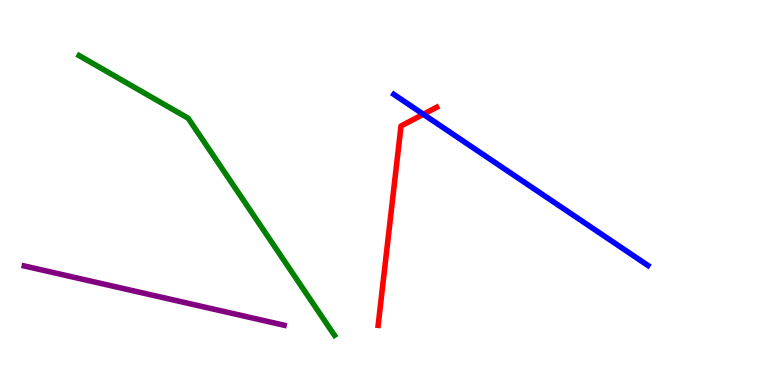[{'lines': ['blue', 'red'], 'intersections': [{'x': 5.46, 'y': 7.03}]}, {'lines': ['green', 'red'], 'intersections': []}, {'lines': ['purple', 'red'], 'intersections': []}, {'lines': ['blue', 'green'], 'intersections': []}, {'lines': ['blue', 'purple'], 'intersections': []}, {'lines': ['green', 'purple'], 'intersections': []}]